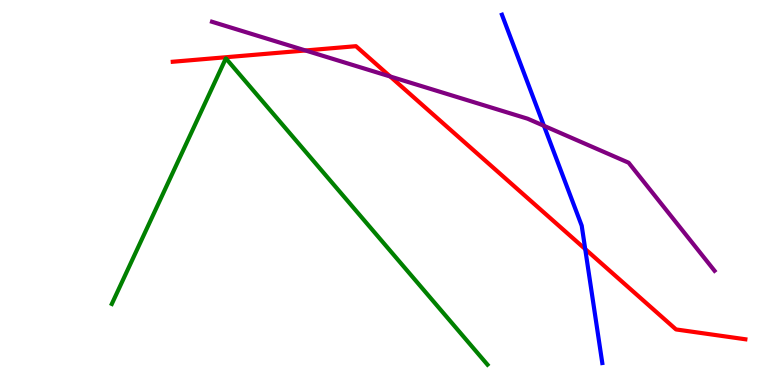[{'lines': ['blue', 'red'], 'intersections': [{'x': 7.55, 'y': 3.53}]}, {'lines': ['green', 'red'], 'intersections': []}, {'lines': ['purple', 'red'], 'intersections': [{'x': 3.94, 'y': 8.69}, {'x': 5.03, 'y': 8.01}]}, {'lines': ['blue', 'green'], 'intersections': []}, {'lines': ['blue', 'purple'], 'intersections': [{'x': 7.02, 'y': 6.73}]}, {'lines': ['green', 'purple'], 'intersections': []}]